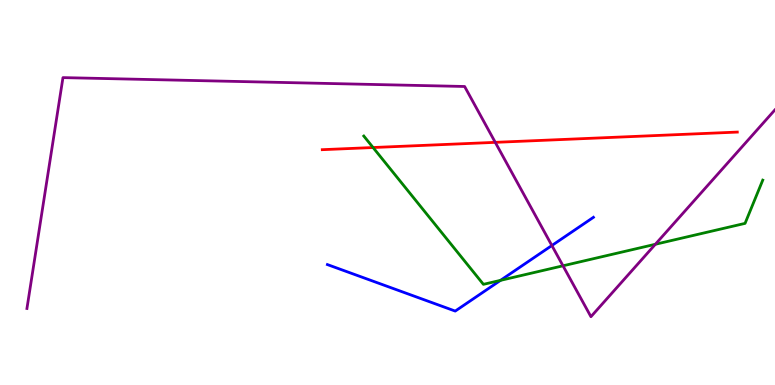[{'lines': ['blue', 'red'], 'intersections': []}, {'lines': ['green', 'red'], 'intersections': [{'x': 4.81, 'y': 6.17}]}, {'lines': ['purple', 'red'], 'intersections': [{'x': 6.39, 'y': 6.3}]}, {'lines': ['blue', 'green'], 'intersections': [{'x': 6.46, 'y': 2.72}]}, {'lines': ['blue', 'purple'], 'intersections': [{'x': 7.12, 'y': 3.62}]}, {'lines': ['green', 'purple'], 'intersections': [{'x': 7.26, 'y': 3.1}, {'x': 8.46, 'y': 3.66}]}]